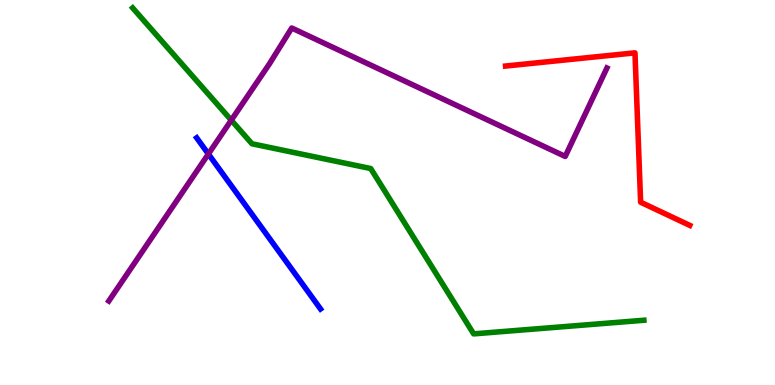[{'lines': ['blue', 'red'], 'intersections': []}, {'lines': ['green', 'red'], 'intersections': []}, {'lines': ['purple', 'red'], 'intersections': []}, {'lines': ['blue', 'green'], 'intersections': []}, {'lines': ['blue', 'purple'], 'intersections': [{'x': 2.69, 'y': 6.0}]}, {'lines': ['green', 'purple'], 'intersections': [{'x': 2.98, 'y': 6.88}]}]